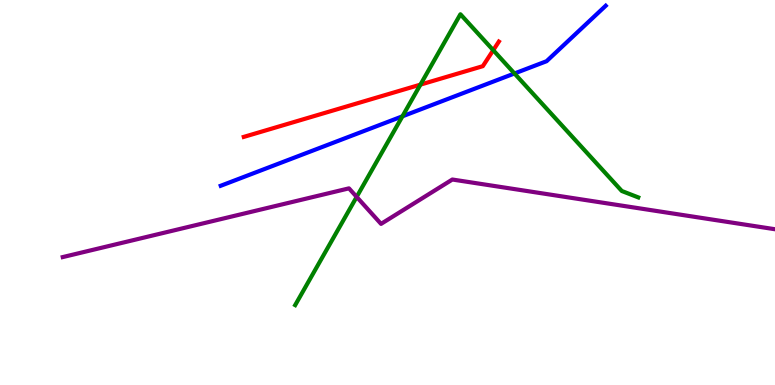[{'lines': ['blue', 'red'], 'intersections': []}, {'lines': ['green', 'red'], 'intersections': [{'x': 5.42, 'y': 7.8}, {'x': 6.36, 'y': 8.7}]}, {'lines': ['purple', 'red'], 'intersections': []}, {'lines': ['blue', 'green'], 'intersections': [{'x': 5.19, 'y': 6.98}, {'x': 6.64, 'y': 8.09}]}, {'lines': ['blue', 'purple'], 'intersections': []}, {'lines': ['green', 'purple'], 'intersections': [{'x': 4.6, 'y': 4.89}]}]